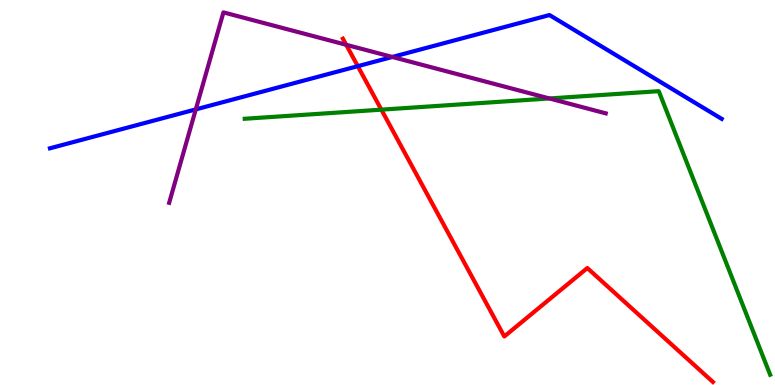[{'lines': ['blue', 'red'], 'intersections': [{'x': 4.62, 'y': 8.28}]}, {'lines': ['green', 'red'], 'intersections': [{'x': 4.92, 'y': 7.15}]}, {'lines': ['purple', 'red'], 'intersections': [{'x': 4.47, 'y': 8.84}]}, {'lines': ['blue', 'green'], 'intersections': []}, {'lines': ['blue', 'purple'], 'intersections': [{'x': 2.53, 'y': 7.16}, {'x': 5.06, 'y': 8.52}]}, {'lines': ['green', 'purple'], 'intersections': [{'x': 7.09, 'y': 7.44}]}]